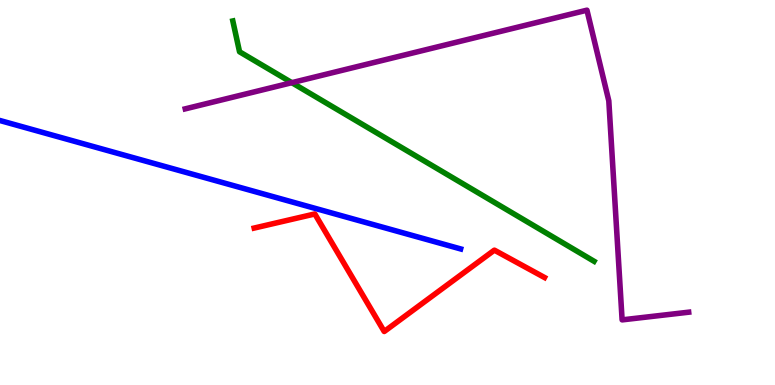[{'lines': ['blue', 'red'], 'intersections': []}, {'lines': ['green', 'red'], 'intersections': []}, {'lines': ['purple', 'red'], 'intersections': []}, {'lines': ['blue', 'green'], 'intersections': []}, {'lines': ['blue', 'purple'], 'intersections': []}, {'lines': ['green', 'purple'], 'intersections': [{'x': 3.77, 'y': 7.85}]}]